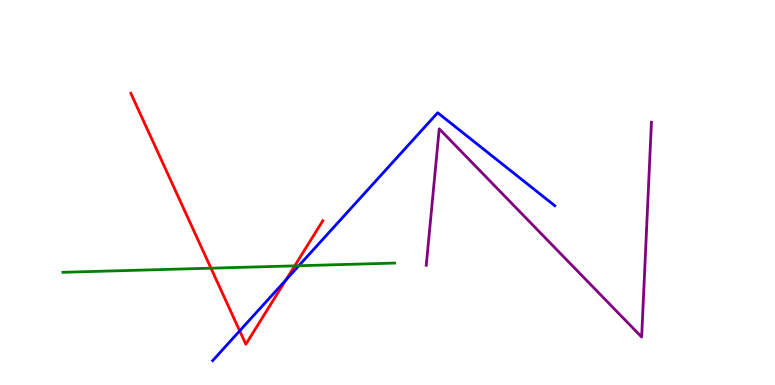[{'lines': ['blue', 'red'], 'intersections': [{'x': 3.09, 'y': 1.41}, {'x': 3.69, 'y': 2.73}]}, {'lines': ['green', 'red'], 'intersections': [{'x': 2.72, 'y': 3.03}, {'x': 3.8, 'y': 3.09}]}, {'lines': ['purple', 'red'], 'intersections': []}, {'lines': ['blue', 'green'], 'intersections': [{'x': 3.86, 'y': 3.1}]}, {'lines': ['blue', 'purple'], 'intersections': []}, {'lines': ['green', 'purple'], 'intersections': []}]